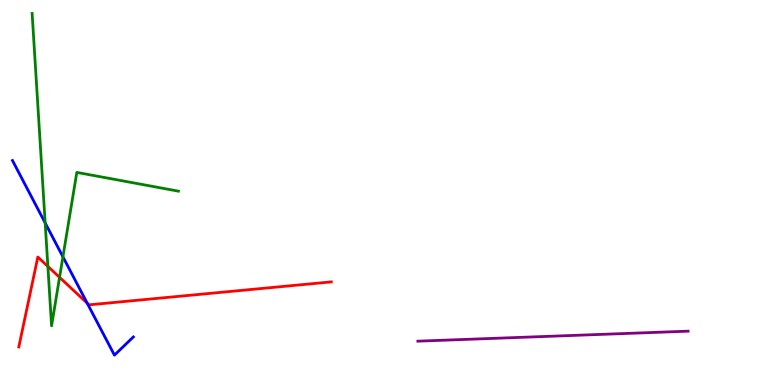[{'lines': ['blue', 'red'], 'intersections': [{'x': 1.13, 'y': 2.13}]}, {'lines': ['green', 'red'], 'intersections': [{'x': 0.618, 'y': 3.08}, {'x': 0.768, 'y': 2.8}]}, {'lines': ['purple', 'red'], 'intersections': []}, {'lines': ['blue', 'green'], 'intersections': [{'x': 0.583, 'y': 4.21}, {'x': 0.812, 'y': 3.33}]}, {'lines': ['blue', 'purple'], 'intersections': []}, {'lines': ['green', 'purple'], 'intersections': []}]